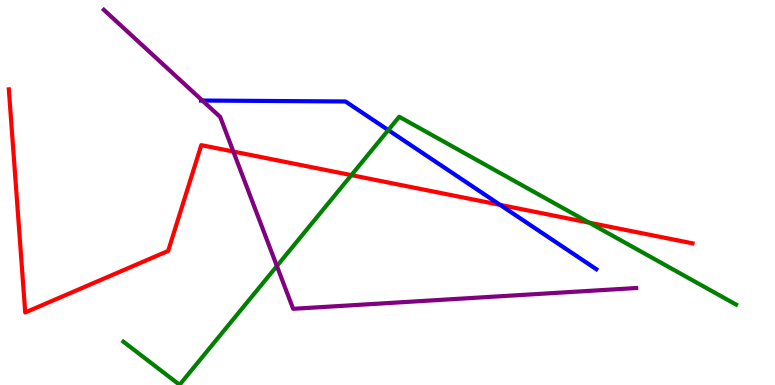[{'lines': ['blue', 'red'], 'intersections': [{'x': 6.45, 'y': 4.68}]}, {'lines': ['green', 'red'], 'intersections': [{'x': 4.53, 'y': 5.45}, {'x': 7.6, 'y': 4.22}]}, {'lines': ['purple', 'red'], 'intersections': [{'x': 3.01, 'y': 6.06}]}, {'lines': ['blue', 'green'], 'intersections': [{'x': 5.01, 'y': 6.62}]}, {'lines': ['blue', 'purple'], 'intersections': [{'x': 2.61, 'y': 7.39}]}, {'lines': ['green', 'purple'], 'intersections': [{'x': 3.57, 'y': 3.09}]}]